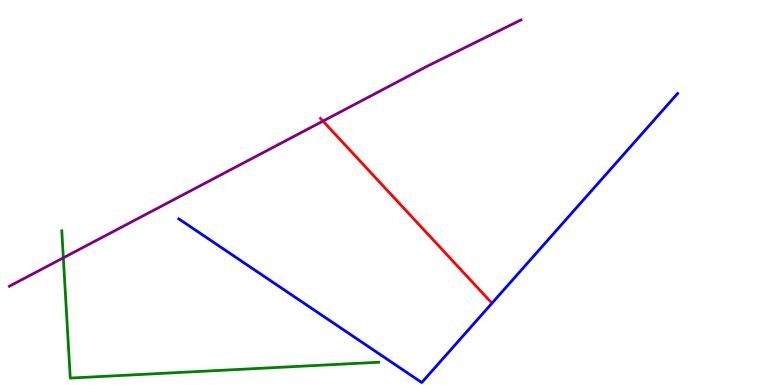[{'lines': ['blue', 'red'], 'intersections': []}, {'lines': ['green', 'red'], 'intersections': []}, {'lines': ['purple', 'red'], 'intersections': [{'x': 4.17, 'y': 6.85}]}, {'lines': ['blue', 'green'], 'intersections': []}, {'lines': ['blue', 'purple'], 'intersections': []}, {'lines': ['green', 'purple'], 'intersections': [{'x': 0.817, 'y': 3.3}]}]